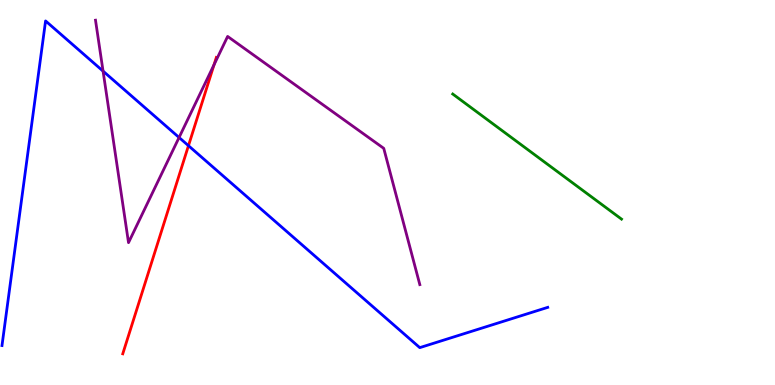[{'lines': ['blue', 'red'], 'intersections': [{'x': 2.43, 'y': 6.22}]}, {'lines': ['green', 'red'], 'intersections': []}, {'lines': ['purple', 'red'], 'intersections': [{'x': 2.76, 'y': 8.32}]}, {'lines': ['blue', 'green'], 'intersections': []}, {'lines': ['blue', 'purple'], 'intersections': [{'x': 1.33, 'y': 8.15}, {'x': 2.31, 'y': 6.43}]}, {'lines': ['green', 'purple'], 'intersections': []}]